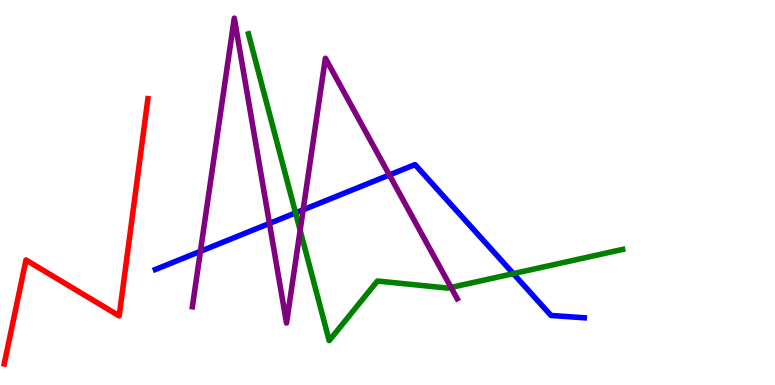[{'lines': ['blue', 'red'], 'intersections': []}, {'lines': ['green', 'red'], 'intersections': []}, {'lines': ['purple', 'red'], 'intersections': []}, {'lines': ['blue', 'green'], 'intersections': [{'x': 3.81, 'y': 4.47}, {'x': 6.62, 'y': 2.89}]}, {'lines': ['blue', 'purple'], 'intersections': [{'x': 2.59, 'y': 3.47}, {'x': 3.48, 'y': 4.2}, {'x': 3.91, 'y': 4.55}, {'x': 5.02, 'y': 5.46}]}, {'lines': ['green', 'purple'], 'intersections': [{'x': 3.87, 'y': 4.02}, {'x': 5.82, 'y': 2.53}]}]